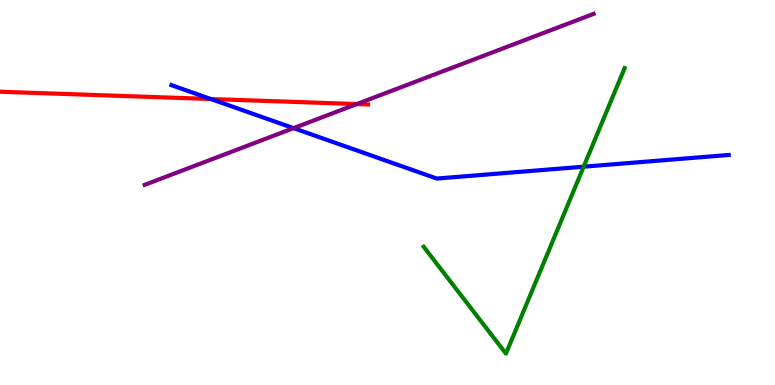[{'lines': ['blue', 'red'], 'intersections': [{'x': 2.72, 'y': 7.43}]}, {'lines': ['green', 'red'], 'intersections': []}, {'lines': ['purple', 'red'], 'intersections': [{'x': 4.6, 'y': 7.3}]}, {'lines': ['blue', 'green'], 'intersections': [{'x': 7.53, 'y': 5.67}]}, {'lines': ['blue', 'purple'], 'intersections': [{'x': 3.79, 'y': 6.67}]}, {'lines': ['green', 'purple'], 'intersections': []}]